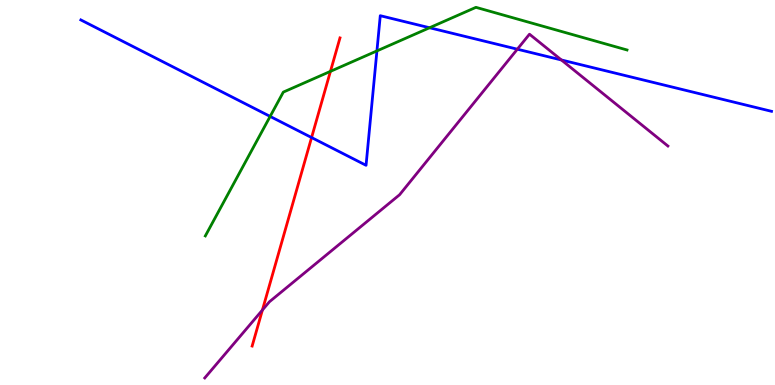[{'lines': ['blue', 'red'], 'intersections': [{'x': 4.02, 'y': 6.43}]}, {'lines': ['green', 'red'], 'intersections': [{'x': 4.26, 'y': 8.15}]}, {'lines': ['purple', 'red'], 'intersections': [{'x': 3.39, 'y': 1.95}]}, {'lines': ['blue', 'green'], 'intersections': [{'x': 3.49, 'y': 6.98}, {'x': 4.86, 'y': 8.68}, {'x': 5.54, 'y': 9.28}]}, {'lines': ['blue', 'purple'], 'intersections': [{'x': 6.68, 'y': 8.72}, {'x': 7.24, 'y': 8.44}]}, {'lines': ['green', 'purple'], 'intersections': []}]